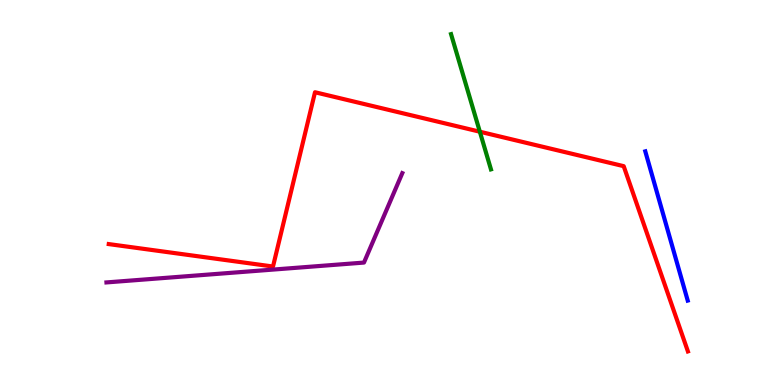[{'lines': ['blue', 'red'], 'intersections': []}, {'lines': ['green', 'red'], 'intersections': [{'x': 6.19, 'y': 6.58}]}, {'lines': ['purple', 'red'], 'intersections': []}, {'lines': ['blue', 'green'], 'intersections': []}, {'lines': ['blue', 'purple'], 'intersections': []}, {'lines': ['green', 'purple'], 'intersections': []}]